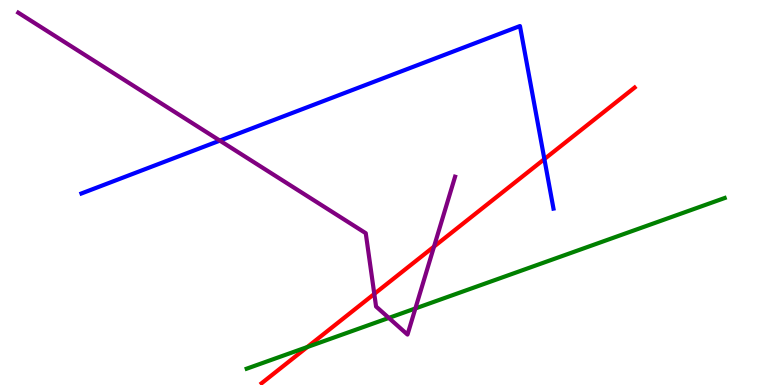[{'lines': ['blue', 'red'], 'intersections': [{'x': 7.02, 'y': 5.87}]}, {'lines': ['green', 'red'], 'intersections': [{'x': 3.96, 'y': 0.986}]}, {'lines': ['purple', 'red'], 'intersections': [{'x': 4.83, 'y': 2.37}, {'x': 5.6, 'y': 3.6}]}, {'lines': ['blue', 'green'], 'intersections': []}, {'lines': ['blue', 'purple'], 'intersections': [{'x': 2.84, 'y': 6.35}]}, {'lines': ['green', 'purple'], 'intersections': [{'x': 5.02, 'y': 1.74}, {'x': 5.36, 'y': 1.99}]}]